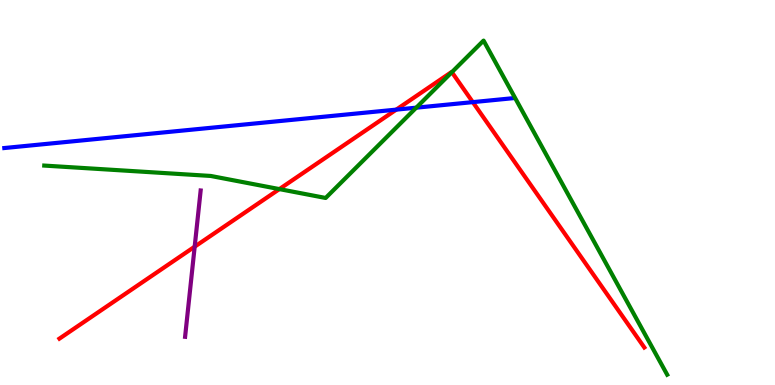[{'lines': ['blue', 'red'], 'intersections': [{'x': 5.11, 'y': 7.15}, {'x': 6.1, 'y': 7.35}]}, {'lines': ['green', 'red'], 'intersections': [{'x': 3.6, 'y': 5.09}, {'x': 5.83, 'y': 8.13}]}, {'lines': ['purple', 'red'], 'intersections': [{'x': 2.51, 'y': 3.59}]}, {'lines': ['blue', 'green'], 'intersections': [{'x': 5.37, 'y': 7.2}]}, {'lines': ['blue', 'purple'], 'intersections': []}, {'lines': ['green', 'purple'], 'intersections': []}]